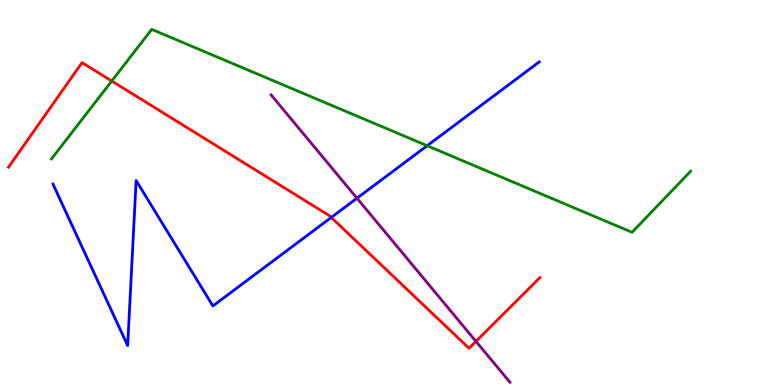[{'lines': ['blue', 'red'], 'intersections': [{'x': 4.27, 'y': 4.35}]}, {'lines': ['green', 'red'], 'intersections': [{'x': 1.44, 'y': 7.9}]}, {'lines': ['purple', 'red'], 'intersections': [{'x': 6.14, 'y': 1.13}]}, {'lines': ['blue', 'green'], 'intersections': [{'x': 5.51, 'y': 6.21}]}, {'lines': ['blue', 'purple'], 'intersections': [{'x': 4.61, 'y': 4.85}]}, {'lines': ['green', 'purple'], 'intersections': []}]